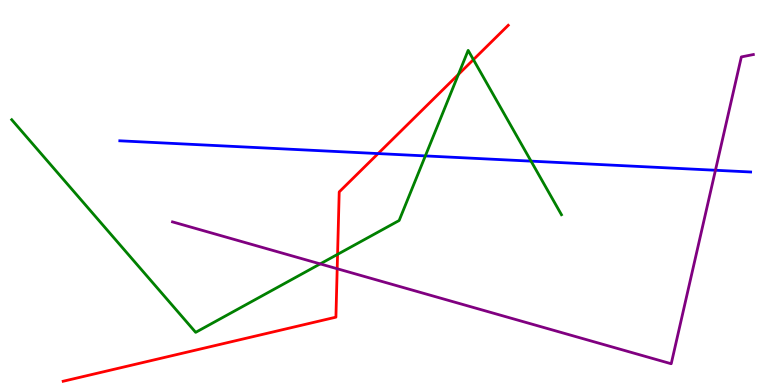[{'lines': ['blue', 'red'], 'intersections': [{'x': 4.88, 'y': 6.01}]}, {'lines': ['green', 'red'], 'intersections': [{'x': 4.36, 'y': 3.39}, {'x': 5.92, 'y': 8.07}, {'x': 6.11, 'y': 8.45}]}, {'lines': ['purple', 'red'], 'intersections': [{'x': 4.35, 'y': 3.02}]}, {'lines': ['blue', 'green'], 'intersections': [{'x': 5.49, 'y': 5.95}, {'x': 6.85, 'y': 5.81}]}, {'lines': ['blue', 'purple'], 'intersections': [{'x': 9.23, 'y': 5.58}]}, {'lines': ['green', 'purple'], 'intersections': [{'x': 4.13, 'y': 3.15}]}]